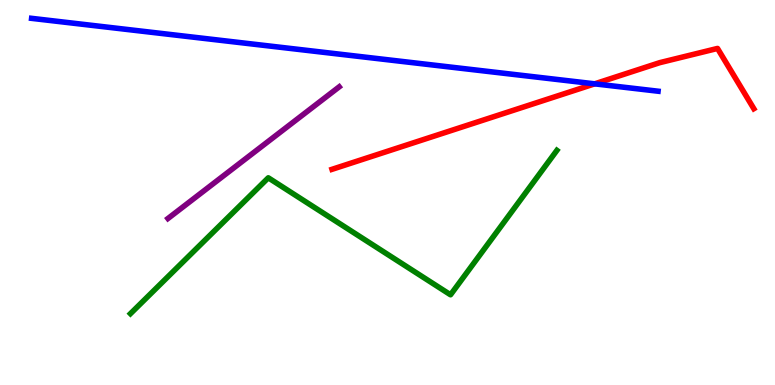[{'lines': ['blue', 'red'], 'intersections': [{'x': 7.67, 'y': 7.82}]}, {'lines': ['green', 'red'], 'intersections': []}, {'lines': ['purple', 'red'], 'intersections': []}, {'lines': ['blue', 'green'], 'intersections': []}, {'lines': ['blue', 'purple'], 'intersections': []}, {'lines': ['green', 'purple'], 'intersections': []}]